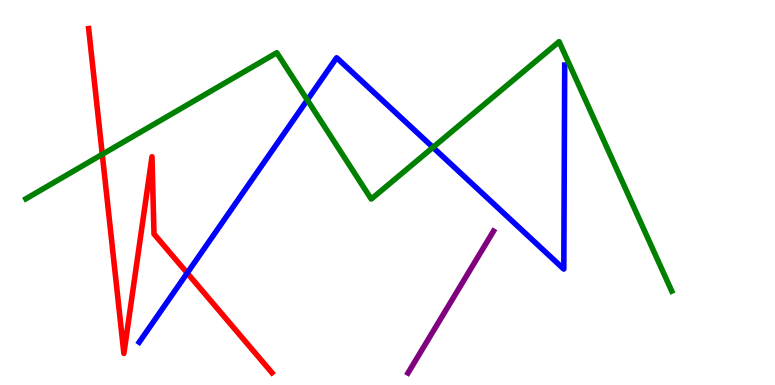[{'lines': ['blue', 'red'], 'intersections': [{'x': 2.42, 'y': 2.91}]}, {'lines': ['green', 'red'], 'intersections': [{'x': 1.32, 'y': 5.99}]}, {'lines': ['purple', 'red'], 'intersections': []}, {'lines': ['blue', 'green'], 'intersections': [{'x': 3.97, 'y': 7.4}, {'x': 5.59, 'y': 6.17}]}, {'lines': ['blue', 'purple'], 'intersections': []}, {'lines': ['green', 'purple'], 'intersections': []}]